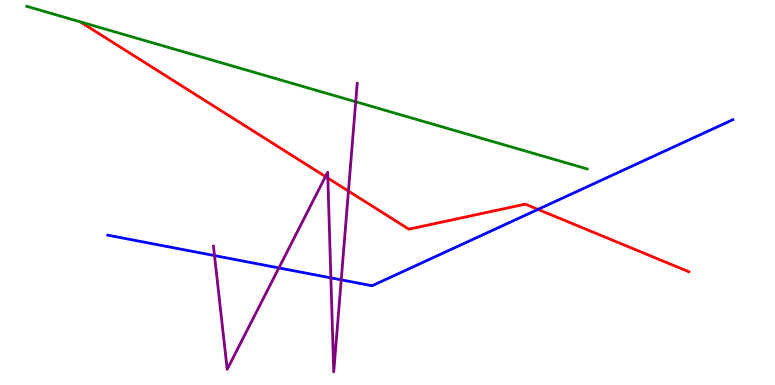[{'lines': ['blue', 'red'], 'intersections': [{'x': 6.94, 'y': 4.56}]}, {'lines': ['green', 'red'], 'intersections': []}, {'lines': ['purple', 'red'], 'intersections': [{'x': 4.2, 'y': 5.41}, {'x': 4.23, 'y': 5.37}, {'x': 4.5, 'y': 5.04}]}, {'lines': ['blue', 'green'], 'intersections': []}, {'lines': ['blue', 'purple'], 'intersections': [{'x': 2.77, 'y': 3.36}, {'x': 3.6, 'y': 3.04}, {'x': 4.27, 'y': 2.78}, {'x': 4.4, 'y': 2.73}]}, {'lines': ['green', 'purple'], 'intersections': [{'x': 4.59, 'y': 7.36}]}]